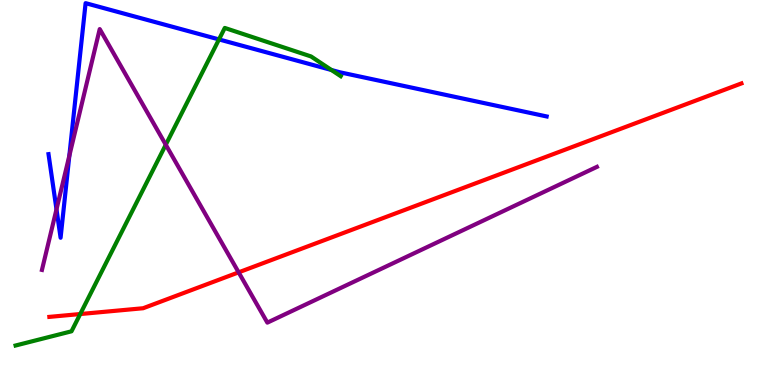[{'lines': ['blue', 'red'], 'intersections': []}, {'lines': ['green', 'red'], 'intersections': [{'x': 1.04, 'y': 1.84}]}, {'lines': ['purple', 'red'], 'intersections': [{'x': 3.08, 'y': 2.93}]}, {'lines': ['blue', 'green'], 'intersections': [{'x': 2.83, 'y': 8.98}, {'x': 4.28, 'y': 8.18}]}, {'lines': ['blue', 'purple'], 'intersections': [{'x': 0.729, 'y': 4.56}, {'x': 0.895, 'y': 5.95}]}, {'lines': ['green', 'purple'], 'intersections': [{'x': 2.14, 'y': 6.24}]}]